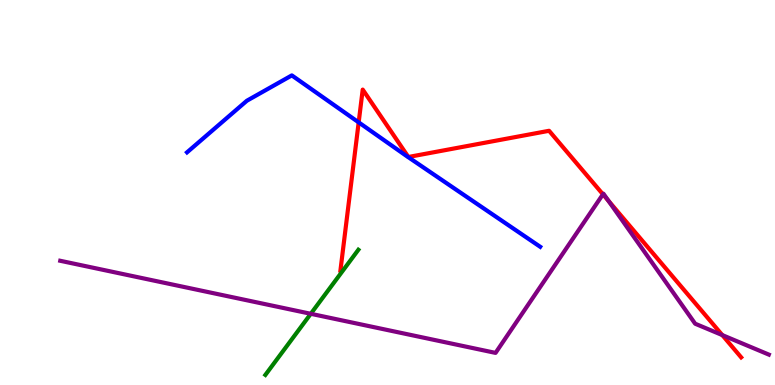[{'lines': ['blue', 'red'], 'intersections': [{'x': 4.63, 'y': 6.82}]}, {'lines': ['green', 'red'], 'intersections': []}, {'lines': ['purple', 'red'], 'intersections': [{'x': 7.78, 'y': 4.95}, {'x': 7.85, 'y': 4.78}, {'x': 9.32, 'y': 1.3}]}, {'lines': ['blue', 'green'], 'intersections': []}, {'lines': ['blue', 'purple'], 'intersections': []}, {'lines': ['green', 'purple'], 'intersections': [{'x': 4.01, 'y': 1.85}]}]